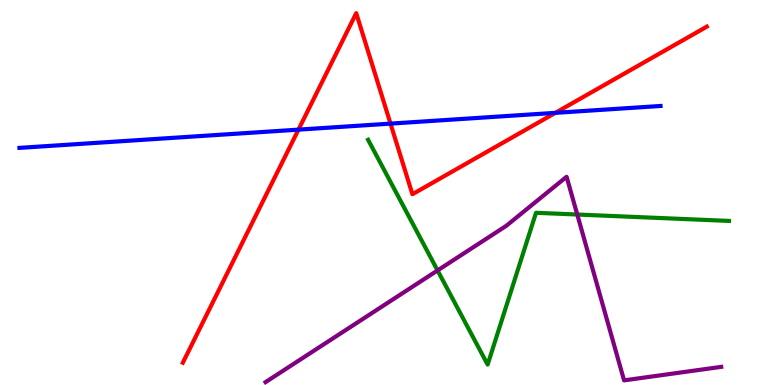[{'lines': ['blue', 'red'], 'intersections': [{'x': 3.85, 'y': 6.63}, {'x': 5.04, 'y': 6.79}, {'x': 7.17, 'y': 7.07}]}, {'lines': ['green', 'red'], 'intersections': []}, {'lines': ['purple', 'red'], 'intersections': []}, {'lines': ['blue', 'green'], 'intersections': []}, {'lines': ['blue', 'purple'], 'intersections': []}, {'lines': ['green', 'purple'], 'intersections': [{'x': 5.65, 'y': 2.98}, {'x': 7.45, 'y': 4.43}]}]